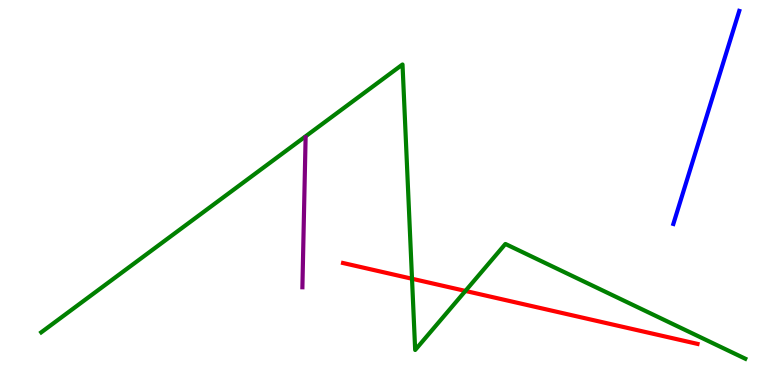[{'lines': ['blue', 'red'], 'intersections': []}, {'lines': ['green', 'red'], 'intersections': [{'x': 5.32, 'y': 2.76}, {'x': 6.01, 'y': 2.44}]}, {'lines': ['purple', 'red'], 'intersections': []}, {'lines': ['blue', 'green'], 'intersections': []}, {'lines': ['blue', 'purple'], 'intersections': []}, {'lines': ['green', 'purple'], 'intersections': []}]